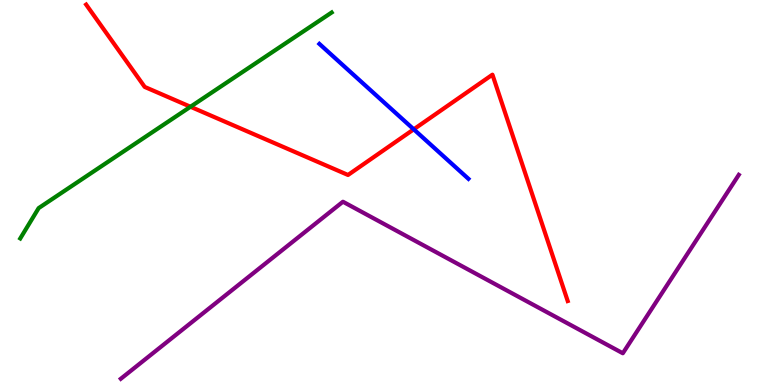[{'lines': ['blue', 'red'], 'intersections': [{'x': 5.34, 'y': 6.64}]}, {'lines': ['green', 'red'], 'intersections': [{'x': 2.46, 'y': 7.23}]}, {'lines': ['purple', 'red'], 'intersections': []}, {'lines': ['blue', 'green'], 'intersections': []}, {'lines': ['blue', 'purple'], 'intersections': []}, {'lines': ['green', 'purple'], 'intersections': []}]